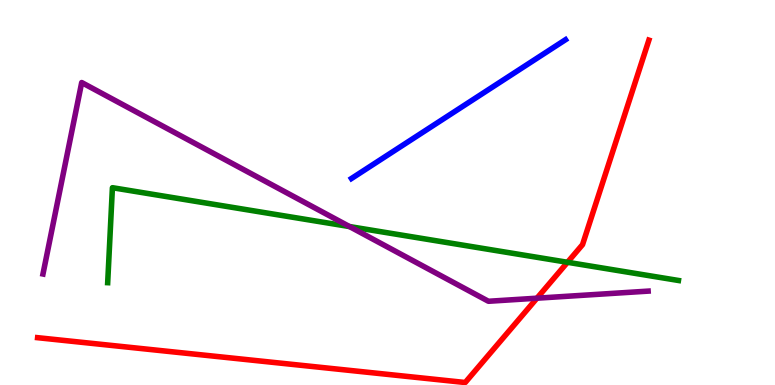[{'lines': ['blue', 'red'], 'intersections': []}, {'lines': ['green', 'red'], 'intersections': [{'x': 7.32, 'y': 3.19}]}, {'lines': ['purple', 'red'], 'intersections': [{'x': 6.93, 'y': 2.25}]}, {'lines': ['blue', 'green'], 'intersections': []}, {'lines': ['blue', 'purple'], 'intersections': []}, {'lines': ['green', 'purple'], 'intersections': [{'x': 4.51, 'y': 4.12}]}]